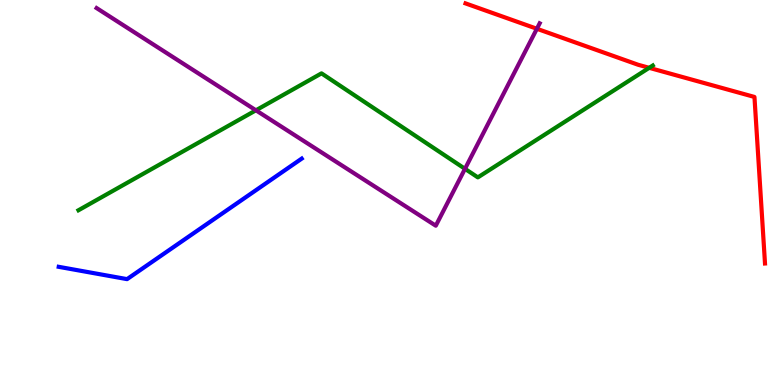[{'lines': ['blue', 'red'], 'intersections': []}, {'lines': ['green', 'red'], 'intersections': [{'x': 8.38, 'y': 8.24}]}, {'lines': ['purple', 'red'], 'intersections': [{'x': 6.93, 'y': 9.25}]}, {'lines': ['blue', 'green'], 'intersections': []}, {'lines': ['blue', 'purple'], 'intersections': []}, {'lines': ['green', 'purple'], 'intersections': [{'x': 3.3, 'y': 7.14}, {'x': 6.0, 'y': 5.62}]}]